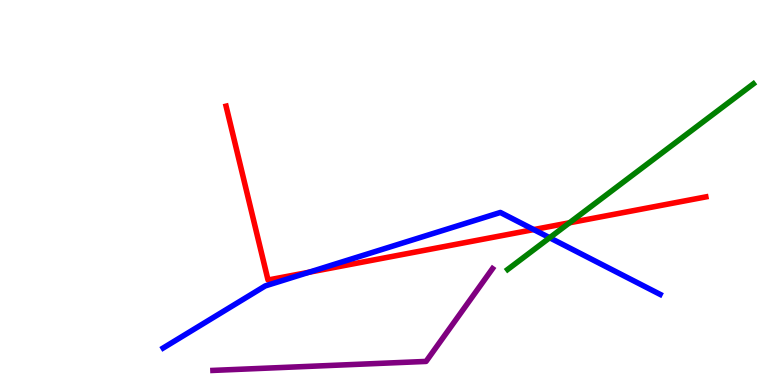[{'lines': ['blue', 'red'], 'intersections': [{'x': 3.99, 'y': 2.93}, {'x': 6.89, 'y': 4.04}]}, {'lines': ['green', 'red'], 'intersections': [{'x': 7.35, 'y': 4.21}]}, {'lines': ['purple', 'red'], 'intersections': []}, {'lines': ['blue', 'green'], 'intersections': [{'x': 7.09, 'y': 3.82}]}, {'lines': ['blue', 'purple'], 'intersections': []}, {'lines': ['green', 'purple'], 'intersections': []}]